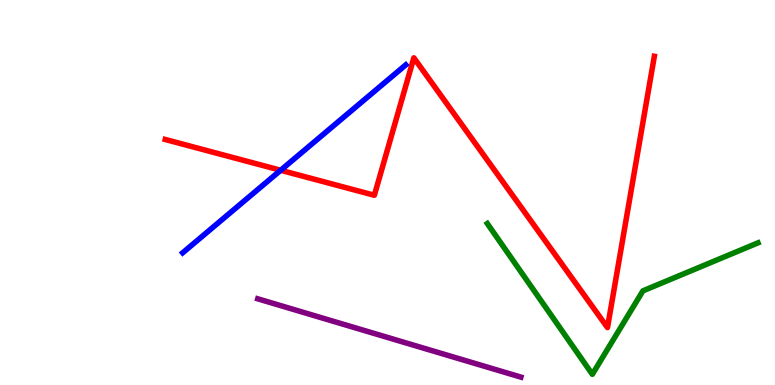[{'lines': ['blue', 'red'], 'intersections': [{'x': 3.62, 'y': 5.58}]}, {'lines': ['green', 'red'], 'intersections': []}, {'lines': ['purple', 'red'], 'intersections': []}, {'lines': ['blue', 'green'], 'intersections': []}, {'lines': ['blue', 'purple'], 'intersections': []}, {'lines': ['green', 'purple'], 'intersections': []}]